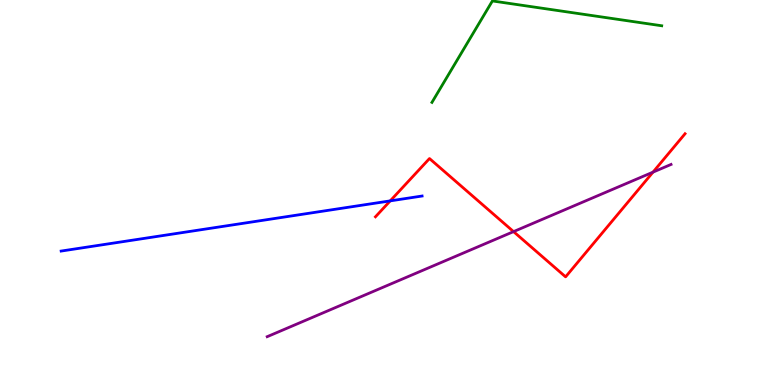[{'lines': ['blue', 'red'], 'intersections': [{'x': 5.04, 'y': 4.78}]}, {'lines': ['green', 'red'], 'intersections': []}, {'lines': ['purple', 'red'], 'intersections': [{'x': 6.63, 'y': 3.98}, {'x': 8.43, 'y': 5.53}]}, {'lines': ['blue', 'green'], 'intersections': []}, {'lines': ['blue', 'purple'], 'intersections': []}, {'lines': ['green', 'purple'], 'intersections': []}]